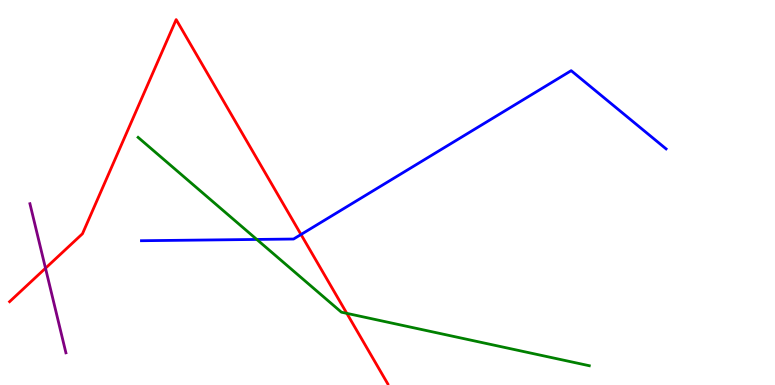[{'lines': ['blue', 'red'], 'intersections': [{'x': 3.88, 'y': 3.91}]}, {'lines': ['green', 'red'], 'intersections': [{'x': 4.48, 'y': 1.86}]}, {'lines': ['purple', 'red'], 'intersections': [{'x': 0.587, 'y': 3.03}]}, {'lines': ['blue', 'green'], 'intersections': [{'x': 3.31, 'y': 3.78}]}, {'lines': ['blue', 'purple'], 'intersections': []}, {'lines': ['green', 'purple'], 'intersections': []}]